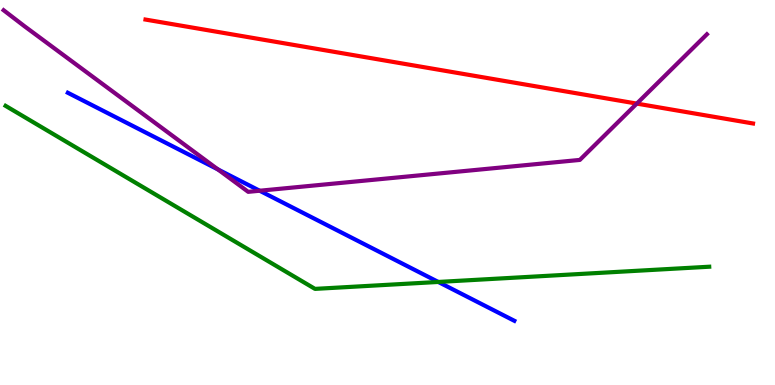[{'lines': ['blue', 'red'], 'intersections': []}, {'lines': ['green', 'red'], 'intersections': []}, {'lines': ['purple', 'red'], 'intersections': [{'x': 8.22, 'y': 7.31}]}, {'lines': ['blue', 'green'], 'intersections': [{'x': 5.66, 'y': 2.68}]}, {'lines': ['blue', 'purple'], 'intersections': [{'x': 2.81, 'y': 5.6}, {'x': 3.35, 'y': 5.05}]}, {'lines': ['green', 'purple'], 'intersections': []}]